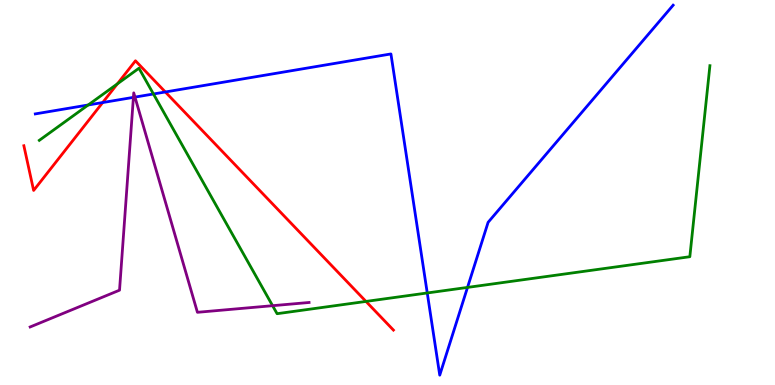[{'lines': ['blue', 'red'], 'intersections': [{'x': 1.32, 'y': 7.34}, {'x': 2.13, 'y': 7.61}]}, {'lines': ['green', 'red'], 'intersections': [{'x': 1.51, 'y': 7.82}, {'x': 4.72, 'y': 2.17}]}, {'lines': ['purple', 'red'], 'intersections': []}, {'lines': ['blue', 'green'], 'intersections': [{'x': 1.14, 'y': 7.27}, {'x': 1.98, 'y': 7.56}, {'x': 5.51, 'y': 2.39}, {'x': 6.03, 'y': 2.53}]}, {'lines': ['blue', 'purple'], 'intersections': [{'x': 1.72, 'y': 7.47}, {'x': 1.74, 'y': 7.48}]}, {'lines': ['green', 'purple'], 'intersections': [{'x': 3.52, 'y': 2.06}]}]